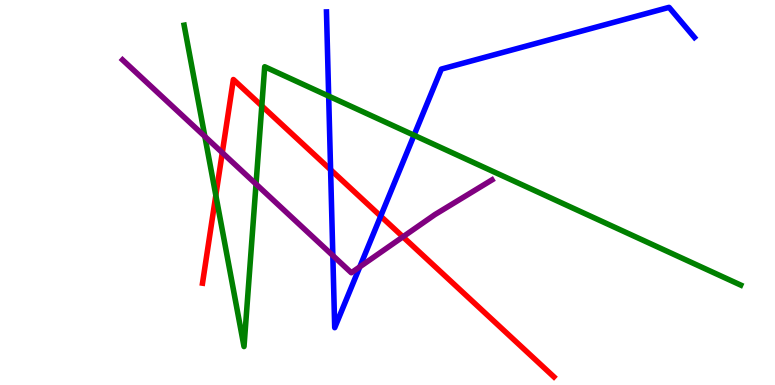[{'lines': ['blue', 'red'], 'intersections': [{'x': 4.27, 'y': 5.59}, {'x': 4.91, 'y': 4.39}]}, {'lines': ['green', 'red'], 'intersections': [{'x': 2.78, 'y': 4.93}, {'x': 3.38, 'y': 7.25}]}, {'lines': ['purple', 'red'], 'intersections': [{'x': 2.87, 'y': 6.03}, {'x': 5.2, 'y': 3.85}]}, {'lines': ['blue', 'green'], 'intersections': [{'x': 4.24, 'y': 7.5}, {'x': 5.34, 'y': 6.49}]}, {'lines': ['blue', 'purple'], 'intersections': [{'x': 4.29, 'y': 3.36}, {'x': 4.64, 'y': 3.07}]}, {'lines': ['green', 'purple'], 'intersections': [{'x': 2.64, 'y': 6.46}, {'x': 3.3, 'y': 5.22}]}]